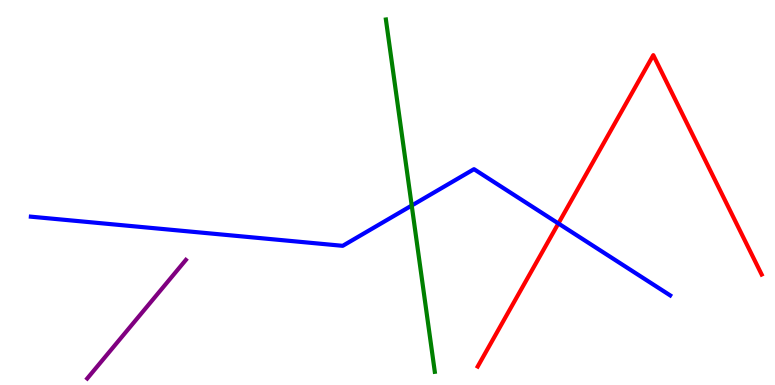[{'lines': ['blue', 'red'], 'intersections': [{'x': 7.2, 'y': 4.2}]}, {'lines': ['green', 'red'], 'intersections': []}, {'lines': ['purple', 'red'], 'intersections': []}, {'lines': ['blue', 'green'], 'intersections': [{'x': 5.31, 'y': 4.66}]}, {'lines': ['blue', 'purple'], 'intersections': []}, {'lines': ['green', 'purple'], 'intersections': []}]